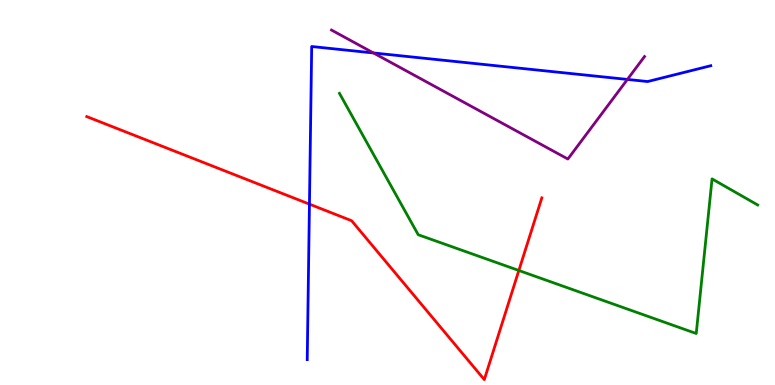[{'lines': ['blue', 'red'], 'intersections': [{'x': 3.99, 'y': 4.7}]}, {'lines': ['green', 'red'], 'intersections': [{'x': 6.69, 'y': 2.97}]}, {'lines': ['purple', 'red'], 'intersections': []}, {'lines': ['blue', 'green'], 'intersections': []}, {'lines': ['blue', 'purple'], 'intersections': [{'x': 4.82, 'y': 8.62}, {'x': 8.1, 'y': 7.94}]}, {'lines': ['green', 'purple'], 'intersections': []}]